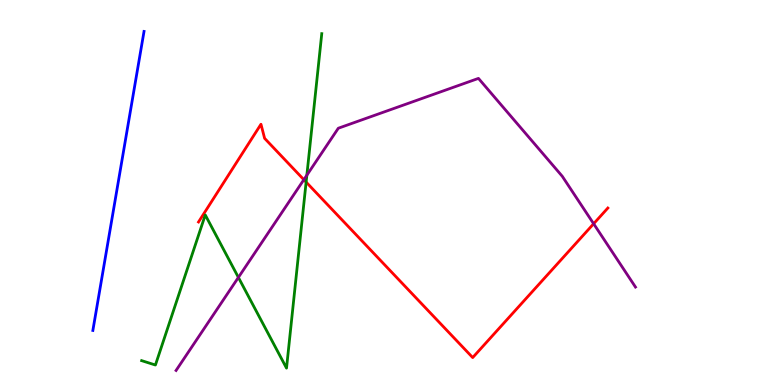[{'lines': ['blue', 'red'], 'intersections': []}, {'lines': ['green', 'red'], 'intersections': [{'x': 3.95, 'y': 5.27}]}, {'lines': ['purple', 'red'], 'intersections': [{'x': 3.92, 'y': 5.33}, {'x': 7.66, 'y': 4.19}]}, {'lines': ['blue', 'green'], 'intersections': []}, {'lines': ['blue', 'purple'], 'intersections': []}, {'lines': ['green', 'purple'], 'intersections': [{'x': 3.08, 'y': 2.79}, {'x': 3.96, 'y': 5.45}]}]